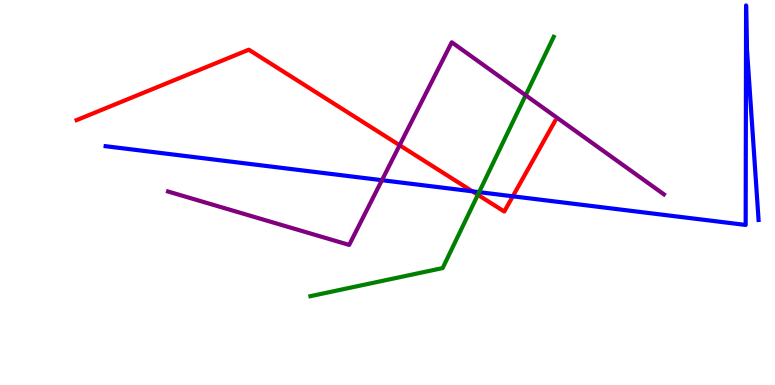[{'lines': ['blue', 'red'], 'intersections': [{'x': 6.09, 'y': 5.03}, {'x': 6.62, 'y': 4.9}]}, {'lines': ['green', 'red'], 'intersections': [{'x': 6.17, 'y': 4.94}]}, {'lines': ['purple', 'red'], 'intersections': [{'x': 5.16, 'y': 6.23}]}, {'lines': ['blue', 'green'], 'intersections': [{'x': 6.18, 'y': 5.01}]}, {'lines': ['blue', 'purple'], 'intersections': [{'x': 4.93, 'y': 5.32}]}, {'lines': ['green', 'purple'], 'intersections': [{'x': 6.78, 'y': 7.53}]}]